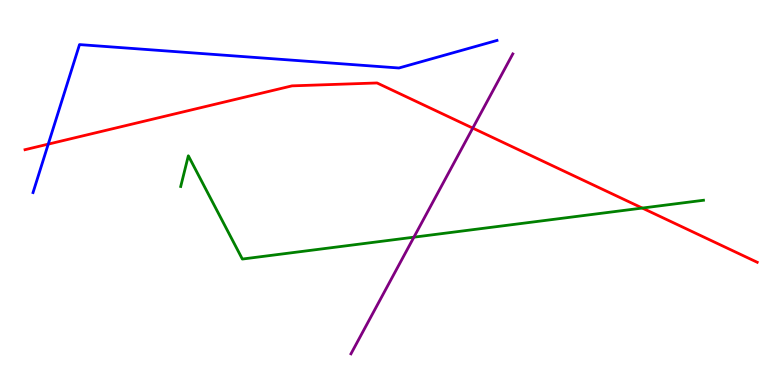[{'lines': ['blue', 'red'], 'intersections': [{'x': 0.623, 'y': 6.26}]}, {'lines': ['green', 'red'], 'intersections': [{'x': 8.29, 'y': 4.6}]}, {'lines': ['purple', 'red'], 'intersections': [{'x': 6.1, 'y': 6.67}]}, {'lines': ['blue', 'green'], 'intersections': []}, {'lines': ['blue', 'purple'], 'intersections': []}, {'lines': ['green', 'purple'], 'intersections': [{'x': 5.34, 'y': 3.84}]}]